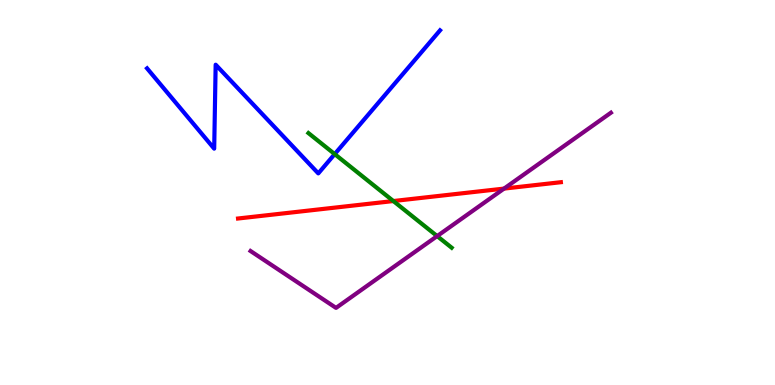[{'lines': ['blue', 'red'], 'intersections': []}, {'lines': ['green', 'red'], 'intersections': [{'x': 5.08, 'y': 4.78}]}, {'lines': ['purple', 'red'], 'intersections': [{'x': 6.5, 'y': 5.1}]}, {'lines': ['blue', 'green'], 'intersections': [{'x': 4.32, 'y': 6.0}]}, {'lines': ['blue', 'purple'], 'intersections': []}, {'lines': ['green', 'purple'], 'intersections': [{'x': 5.64, 'y': 3.87}]}]